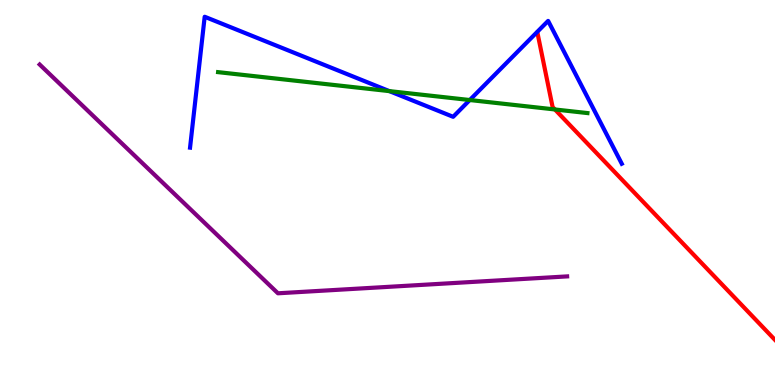[{'lines': ['blue', 'red'], 'intersections': []}, {'lines': ['green', 'red'], 'intersections': [{'x': 7.16, 'y': 7.16}]}, {'lines': ['purple', 'red'], 'intersections': []}, {'lines': ['blue', 'green'], 'intersections': [{'x': 5.02, 'y': 7.63}, {'x': 6.06, 'y': 7.4}]}, {'lines': ['blue', 'purple'], 'intersections': []}, {'lines': ['green', 'purple'], 'intersections': []}]